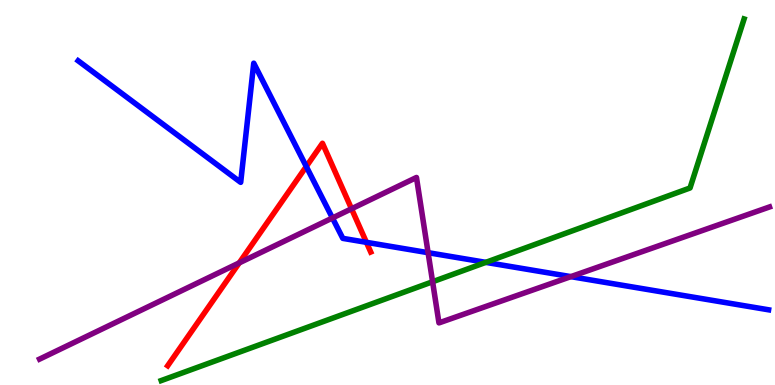[{'lines': ['blue', 'red'], 'intersections': [{'x': 3.95, 'y': 5.68}, {'x': 4.73, 'y': 3.71}]}, {'lines': ['green', 'red'], 'intersections': []}, {'lines': ['purple', 'red'], 'intersections': [{'x': 3.09, 'y': 3.17}, {'x': 4.54, 'y': 4.58}]}, {'lines': ['blue', 'green'], 'intersections': [{'x': 6.27, 'y': 3.19}]}, {'lines': ['blue', 'purple'], 'intersections': [{'x': 4.29, 'y': 4.34}, {'x': 5.52, 'y': 3.44}, {'x': 7.37, 'y': 2.81}]}, {'lines': ['green', 'purple'], 'intersections': [{'x': 5.58, 'y': 2.68}]}]